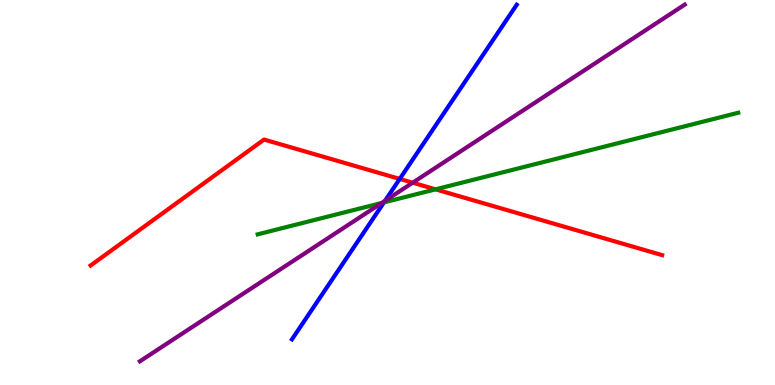[{'lines': ['blue', 'red'], 'intersections': [{'x': 5.16, 'y': 5.35}]}, {'lines': ['green', 'red'], 'intersections': [{'x': 5.62, 'y': 5.08}]}, {'lines': ['purple', 'red'], 'intersections': [{'x': 5.33, 'y': 5.25}]}, {'lines': ['blue', 'green'], 'intersections': [{'x': 4.95, 'y': 4.74}]}, {'lines': ['blue', 'purple'], 'intersections': [{'x': 4.97, 'y': 4.78}]}, {'lines': ['green', 'purple'], 'intersections': [{'x': 4.93, 'y': 4.73}]}]